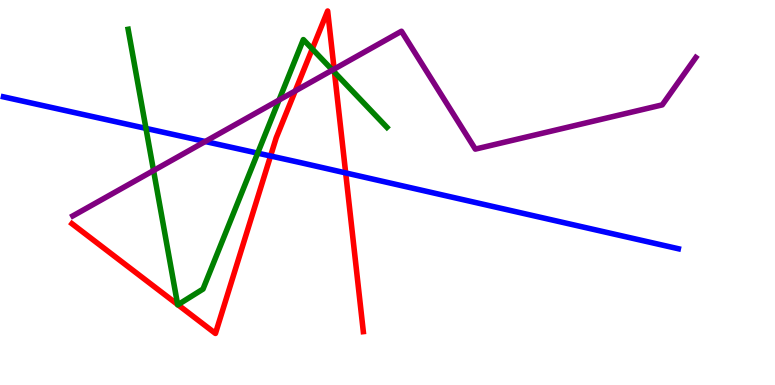[{'lines': ['blue', 'red'], 'intersections': [{'x': 3.49, 'y': 5.95}, {'x': 4.46, 'y': 5.51}]}, {'lines': ['green', 'red'], 'intersections': [{'x': 2.29, 'y': 2.09}, {'x': 2.3, 'y': 2.08}, {'x': 4.03, 'y': 8.73}, {'x': 4.32, 'y': 8.12}]}, {'lines': ['purple', 'red'], 'intersections': [{'x': 3.81, 'y': 7.64}, {'x': 4.31, 'y': 8.21}]}, {'lines': ['blue', 'green'], 'intersections': [{'x': 1.88, 'y': 6.66}, {'x': 3.32, 'y': 6.02}]}, {'lines': ['blue', 'purple'], 'intersections': [{'x': 2.65, 'y': 6.32}]}, {'lines': ['green', 'purple'], 'intersections': [{'x': 1.98, 'y': 5.57}, {'x': 3.6, 'y': 7.4}, {'x': 4.29, 'y': 8.18}]}]